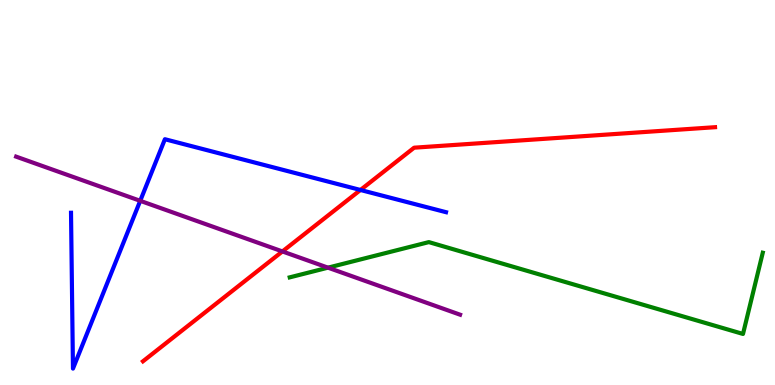[{'lines': ['blue', 'red'], 'intersections': [{'x': 4.65, 'y': 5.07}]}, {'lines': ['green', 'red'], 'intersections': []}, {'lines': ['purple', 'red'], 'intersections': [{'x': 3.64, 'y': 3.47}]}, {'lines': ['blue', 'green'], 'intersections': []}, {'lines': ['blue', 'purple'], 'intersections': [{'x': 1.81, 'y': 4.78}]}, {'lines': ['green', 'purple'], 'intersections': [{'x': 4.23, 'y': 3.05}]}]